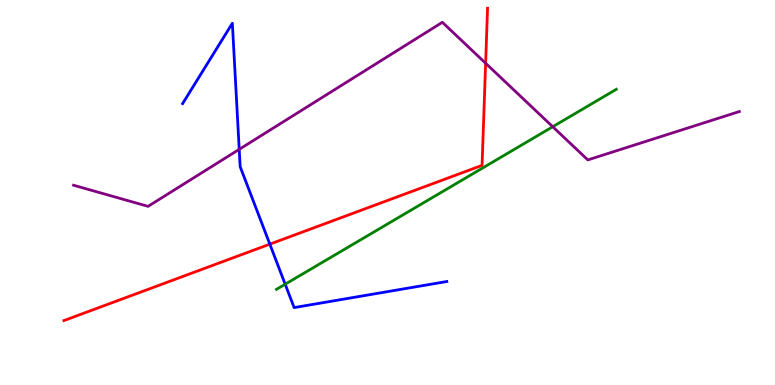[{'lines': ['blue', 'red'], 'intersections': [{'x': 3.48, 'y': 3.66}]}, {'lines': ['green', 'red'], 'intersections': []}, {'lines': ['purple', 'red'], 'intersections': [{'x': 6.27, 'y': 8.36}]}, {'lines': ['blue', 'green'], 'intersections': [{'x': 3.68, 'y': 2.62}]}, {'lines': ['blue', 'purple'], 'intersections': [{'x': 3.09, 'y': 6.12}]}, {'lines': ['green', 'purple'], 'intersections': [{'x': 7.13, 'y': 6.71}]}]